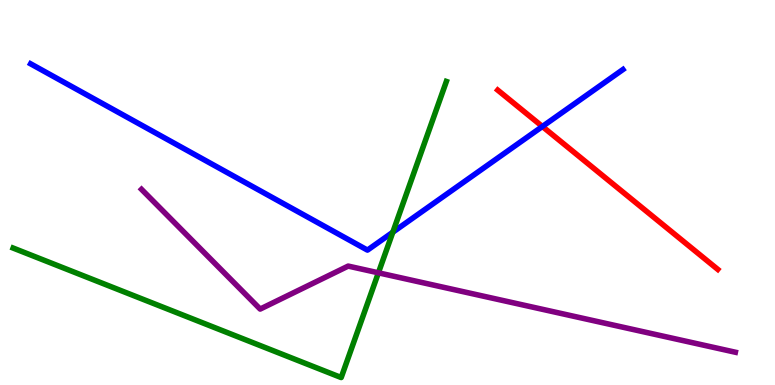[{'lines': ['blue', 'red'], 'intersections': [{'x': 7.0, 'y': 6.71}]}, {'lines': ['green', 'red'], 'intersections': []}, {'lines': ['purple', 'red'], 'intersections': []}, {'lines': ['blue', 'green'], 'intersections': [{'x': 5.07, 'y': 3.97}]}, {'lines': ['blue', 'purple'], 'intersections': []}, {'lines': ['green', 'purple'], 'intersections': [{'x': 4.88, 'y': 2.91}]}]